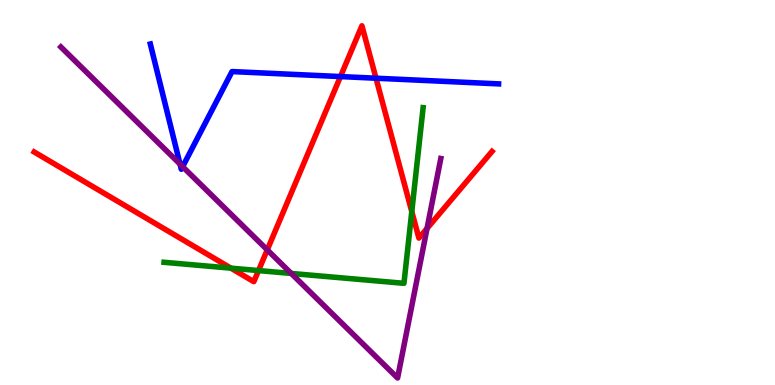[{'lines': ['blue', 'red'], 'intersections': [{'x': 4.39, 'y': 8.01}, {'x': 4.85, 'y': 7.97}]}, {'lines': ['green', 'red'], 'intersections': [{'x': 2.98, 'y': 3.03}, {'x': 3.34, 'y': 2.97}, {'x': 5.31, 'y': 4.5}]}, {'lines': ['purple', 'red'], 'intersections': [{'x': 3.45, 'y': 3.51}, {'x': 5.51, 'y': 4.07}]}, {'lines': ['blue', 'green'], 'intersections': []}, {'lines': ['blue', 'purple'], 'intersections': [{'x': 2.32, 'y': 5.74}, {'x': 2.36, 'y': 5.67}]}, {'lines': ['green', 'purple'], 'intersections': [{'x': 3.76, 'y': 2.9}]}]